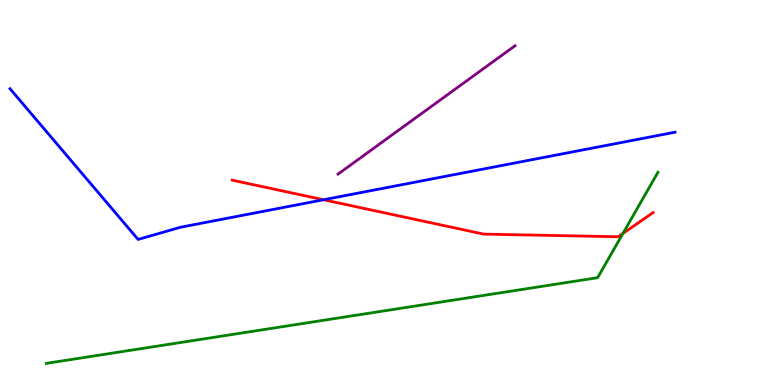[{'lines': ['blue', 'red'], 'intersections': [{'x': 4.17, 'y': 4.81}]}, {'lines': ['green', 'red'], 'intersections': [{'x': 8.04, 'y': 3.94}]}, {'lines': ['purple', 'red'], 'intersections': []}, {'lines': ['blue', 'green'], 'intersections': []}, {'lines': ['blue', 'purple'], 'intersections': []}, {'lines': ['green', 'purple'], 'intersections': []}]